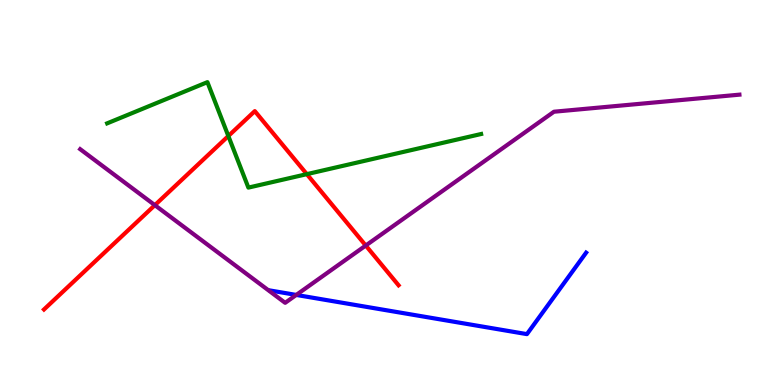[{'lines': ['blue', 'red'], 'intersections': []}, {'lines': ['green', 'red'], 'intersections': [{'x': 2.95, 'y': 6.47}, {'x': 3.96, 'y': 5.48}]}, {'lines': ['purple', 'red'], 'intersections': [{'x': 2.0, 'y': 4.67}, {'x': 4.72, 'y': 3.62}]}, {'lines': ['blue', 'green'], 'intersections': []}, {'lines': ['blue', 'purple'], 'intersections': [{'x': 3.82, 'y': 2.34}]}, {'lines': ['green', 'purple'], 'intersections': []}]